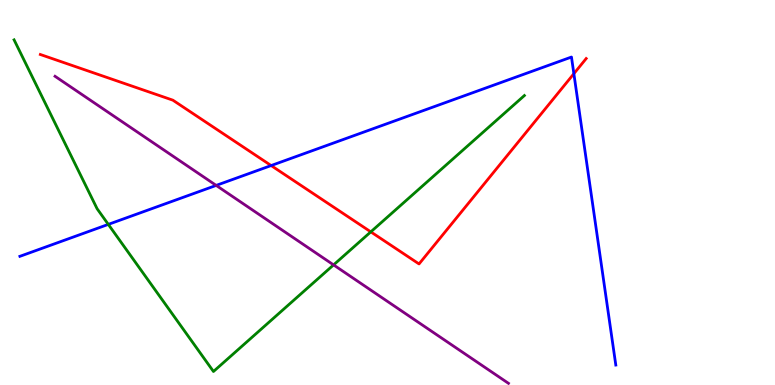[{'lines': ['blue', 'red'], 'intersections': [{'x': 3.5, 'y': 5.7}, {'x': 7.4, 'y': 8.09}]}, {'lines': ['green', 'red'], 'intersections': [{'x': 4.78, 'y': 3.98}]}, {'lines': ['purple', 'red'], 'intersections': []}, {'lines': ['blue', 'green'], 'intersections': [{'x': 1.4, 'y': 4.17}]}, {'lines': ['blue', 'purple'], 'intersections': [{'x': 2.79, 'y': 5.18}]}, {'lines': ['green', 'purple'], 'intersections': [{'x': 4.3, 'y': 3.12}]}]